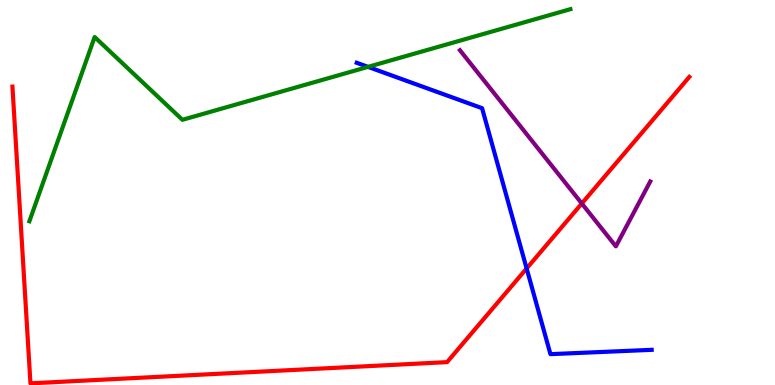[{'lines': ['blue', 'red'], 'intersections': [{'x': 6.8, 'y': 3.03}]}, {'lines': ['green', 'red'], 'intersections': []}, {'lines': ['purple', 'red'], 'intersections': [{'x': 7.51, 'y': 4.71}]}, {'lines': ['blue', 'green'], 'intersections': [{'x': 4.75, 'y': 8.26}]}, {'lines': ['blue', 'purple'], 'intersections': []}, {'lines': ['green', 'purple'], 'intersections': []}]